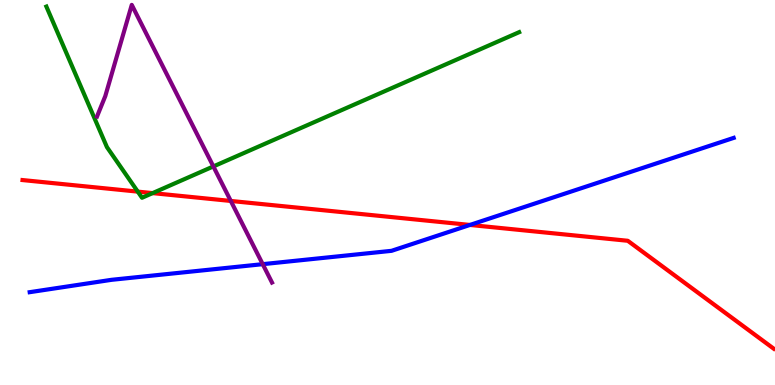[{'lines': ['blue', 'red'], 'intersections': [{'x': 6.06, 'y': 4.16}]}, {'lines': ['green', 'red'], 'intersections': [{'x': 1.78, 'y': 5.02}, {'x': 1.97, 'y': 4.98}]}, {'lines': ['purple', 'red'], 'intersections': [{'x': 2.98, 'y': 4.78}]}, {'lines': ['blue', 'green'], 'intersections': []}, {'lines': ['blue', 'purple'], 'intersections': [{'x': 3.39, 'y': 3.14}]}, {'lines': ['green', 'purple'], 'intersections': [{'x': 2.75, 'y': 5.68}]}]